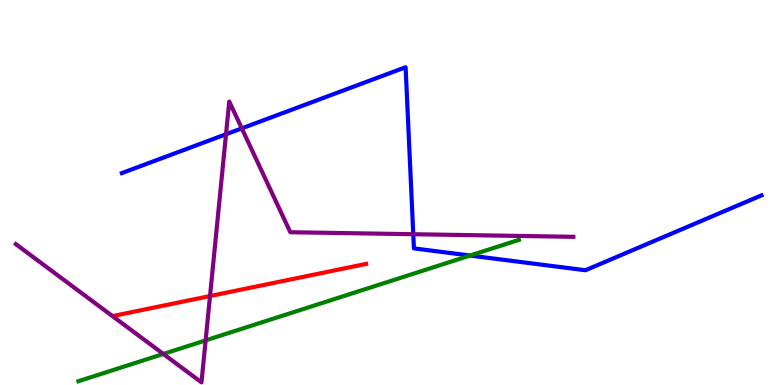[{'lines': ['blue', 'red'], 'intersections': []}, {'lines': ['green', 'red'], 'intersections': []}, {'lines': ['purple', 'red'], 'intersections': [{'x': 2.71, 'y': 2.31}]}, {'lines': ['blue', 'green'], 'intersections': [{'x': 6.07, 'y': 3.36}]}, {'lines': ['blue', 'purple'], 'intersections': [{'x': 2.92, 'y': 6.51}, {'x': 3.12, 'y': 6.67}, {'x': 5.33, 'y': 3.92}]}, {'lines': ['green', 'purple'], 'intersections': [{'x': 2.11, 'y': 0.806}, {'x': 2.65, 'y': 1.16}]}]